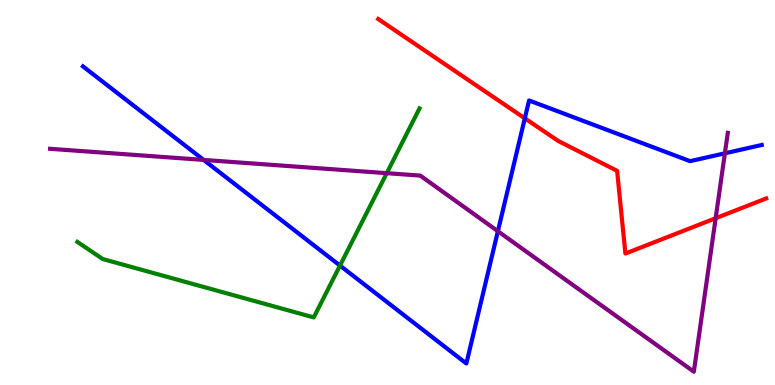[{'lines': ['blue', 'red'], 'intersections': [{'x': 6.77, 'y': 6.93}]}, {'lines': ['green', 'red'], 'intersections': []}, {'lines': ['purple', 'red'], 'intersections': [{'x': 9.23, 'y': 4.33}]}, {'lines': ['blue', 'green'], 'intersections': [{'x': 4.39, 'y': 3.1}]}, {'lines': ['blue', 'purple'], 'intersections': [{'x': 2.63, 'y': 5.85}, {'x': 6.42, 'y': 3.99}, {'x': 9.35, 'y': 6.02}]}, {'lines': ['green', 'purple'], 'intersections': [{'x': 4.99, 'y': 5.5}]}]